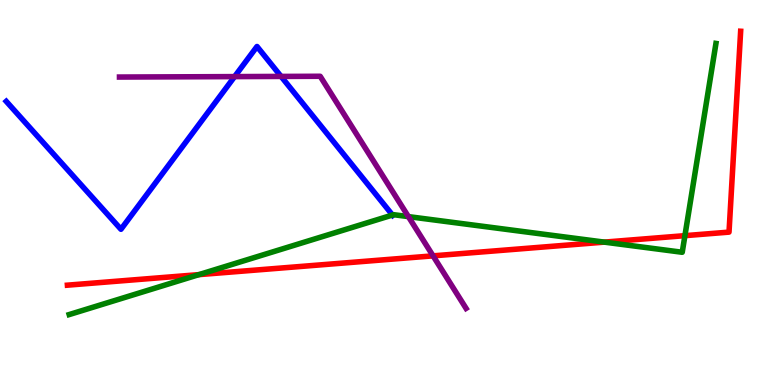[{'lines': ['blue', 'red'], 'intersections': []}, {'lines': ['green', 'red'], 'intersections': [{'x': 2.57, 'y': 2.87}, {'x': 7.8, 'y': 3.71}, {'x': 8.84, 'y': 3.88}]}, {'lines': ['purple', 'red'], 'intersections': [{'x': 5.59, 'y': 3.35}]}, {'lines': ['blue', 'green'], 'intersections': [{'x': 5.06, 'y': 4.41}]}, {'lines': ['blue', 'purple'], 'intersections': [{'x': 3.03, 'y': 8.01}, {'x': 3.63, 'y': 8.01}]}, {'lines': ['green', 'purple'], 'intersections': [{'x': 5.27, 'y': 4.37}]}]